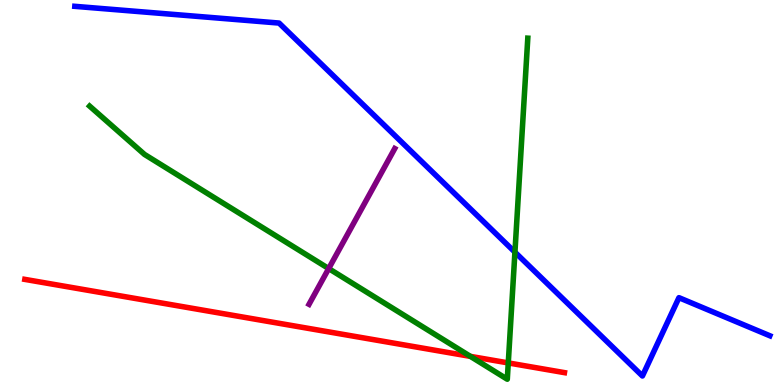[{'lines': ['blue', 'red'], 'intersections': []}, {'lines': ['green', 'red'], 'intersections': [{'x': 6.07, 'y': 0.743}, {'x': 6.56, 'y': 0.573}]}, {'lines': ['purple', 'red'], 'intersections': []}, {'lines': ['blue', 'green'], 'intersections': [{'x': 6.64, 'y': 3.45}]}, {'lines': ['blue', 'purple'], 'intersections': []}, {'lines': ['green', 'purple'], 'intersections': [{'x': 4.24, 'y': 3.02}]}]